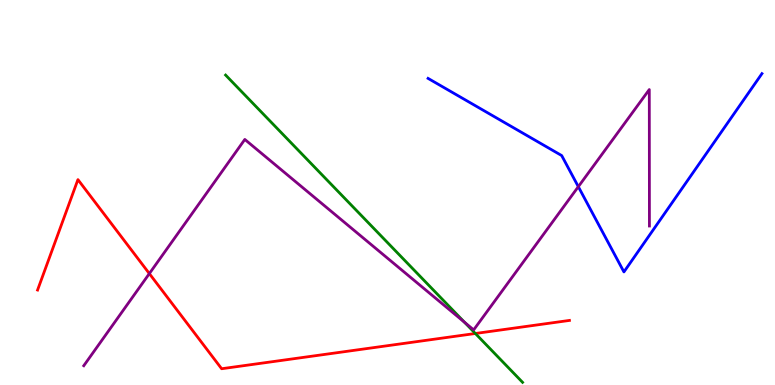[{'lines': ['blue', 'red'], 'intersections': []}, {'lines': ['green', 'red'], 'intersections': [{'x': 6.13, 'y': 1.34}]}, {'lines': ['purple', 'red'], 'intersections': [{'x': 1.93, 'y': 2.89}]}, {'lines': ['blue', 'green'], 'intersections': []}, {'lines': ['blue', 'purple'], 'intersections': [{'x': 7.46, 'y': 5.15}]}, {'lines': ['green', 'purple'], 'intersections': [{'x': 5.99, 'y': 1.63}]}]